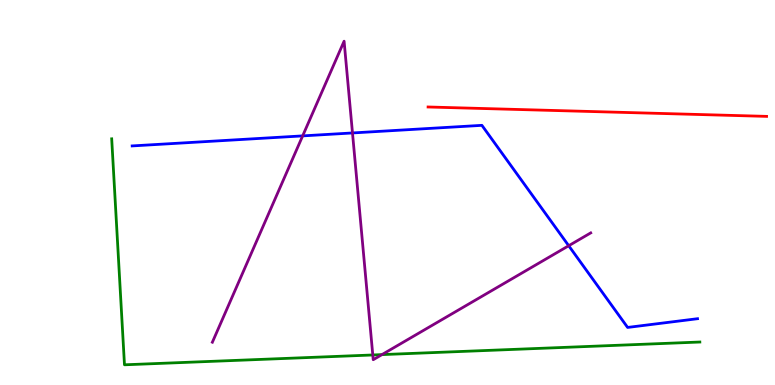[{'lines': ['blue', 'red'], 'intersections': []}, {'lines': ['green', 'red'], 'intersections': []}, {'lines': ['purple', 'red'], 'intersections': []}, {'lines': ['blue', 'green'], 'intersections': []}, {'lines': ['blue', 'purple'], 'intersections': [{'x': 3.91, 'y': 6.47}, {'x': 4.55, 'y': 6.55}, {'x': 7.34, 'y': 3.62}]}, {'lines': ['green', 'purple'], 'intersections': [{'x': 4.81, 'y': 0.78}, {'x': 4.93, 'y': 0.789}]}]